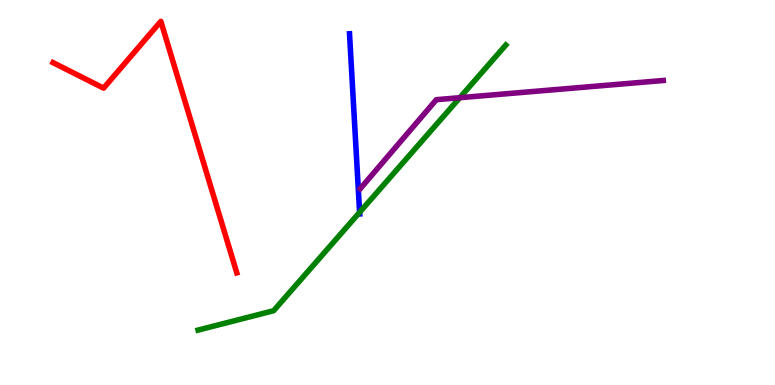[{'lines': ['blue', 'red'], 'intersections': []}, {'lines': ['green', 'red'], 'intersections': []}, {'lines': ['purple', 'red'], 'intersections': []}, {'lines': ['blue', 'green'], 'intersections': [{'x': 4.64, 'y': 4.49}]}, {'lines': ['blue', 'purple'], 'intersections': []}, {'lines': ['green', 'purple'], 'intersections': [{'x': 5.93, 'y': 7.46}]}]